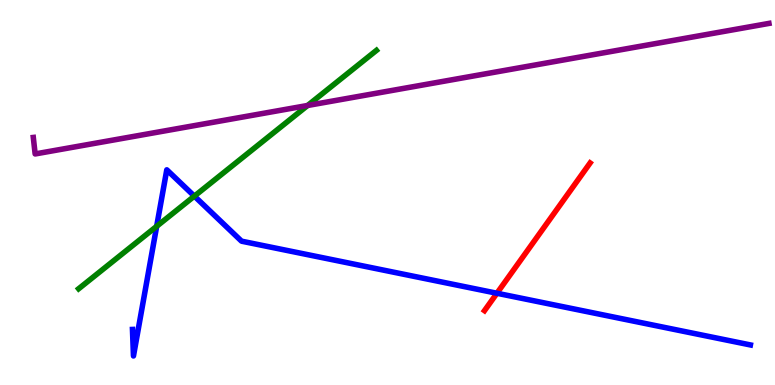[{'lines': ['blue', 'red'], 'intersections': [{'x': 6.41, 'y': 2.38}]}, {'lines': ['green', 'red'], 'intersections': []}, {'lines': ['purple', 'red'], 'intersections': []}, {'lines': ['blue', 'green'], 'intersections': [{'x': 2.02, 'y': 4.12}, {'x': 2.51, 'y': 4.91}]}, {'lines': ['blue', 'purple'], 'intersections': []}, {'lines': ['green', 'purple'], 'intersections': [{'x': 3.97, 'y': 7.26}]}]